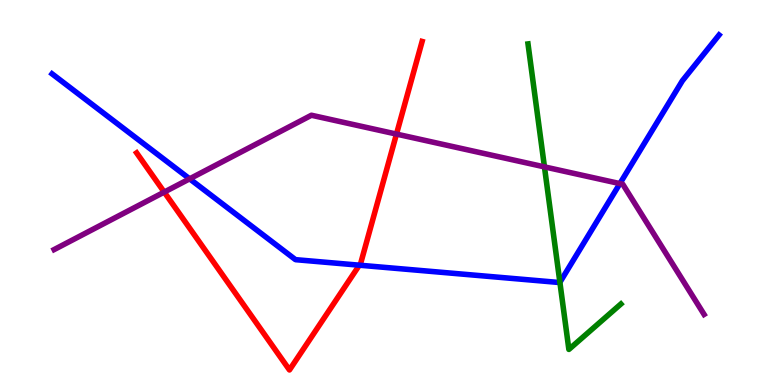[{'lines': ['blue', 'red'], 'intersections': [{'x': 4.64, 'y': 3.11}]}, {'lines': ['green', 'red'], 'intersections': []}, {'lines': ['purple', 'red'], 'intersections': [{'x': 2.12, 'y': 5.01}, {'x': 5.12, 'y': 6.52}]}, {'lines': ['blue', 'green'], 'intersections': [{'x': 7.22, 'y': 2.67}]}, {'lines': ['blue', 'purple'], 'intersections': [{'x': 2.45, 'y': 5.35}, {'x': 8.0, 'y': 5.23}]}, {'lines': ['green', 'purple'], 'intersections': [{'x': 7.03, 'y': 5.67}]}]